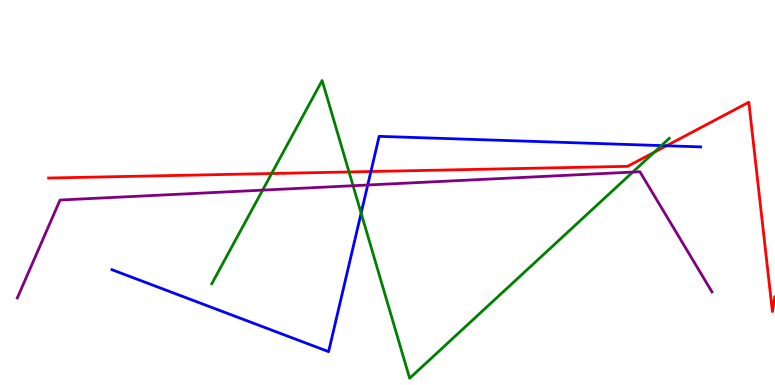[{'lines': ['blue', 'red'], 'intersections': [{'x': 4.79, 'y': 5.54}, {'x': 8.6, 'y': 6.21}]}, {'lines': ['green', 'red'], 'intersections': [{'x': 3.5, 'y': 5.49}, {'x': 4.5, 'y': 5.53}, {'x': 8.44, 'y': 6.04}]}, {'lines': ['purple', 'red'], 'intersections': []}, {'lines': ['blue', 'green'], 'intersections': [{'x': 4.66, 'y': 4.46}, {'x': 8.53, 'y': 6.22}]}, {'lines': ['blue', 'purple'], 'intersections': [{'x': 4.74, 'y': 5.19}]}, {'lines': ['green', 'purple'], 'intersections': [{'x': 3.39, 'y': 5.06}, {'x': 4.56, 'y': 5.18}, {'x': 8.16, 'y': 5.53}]}]